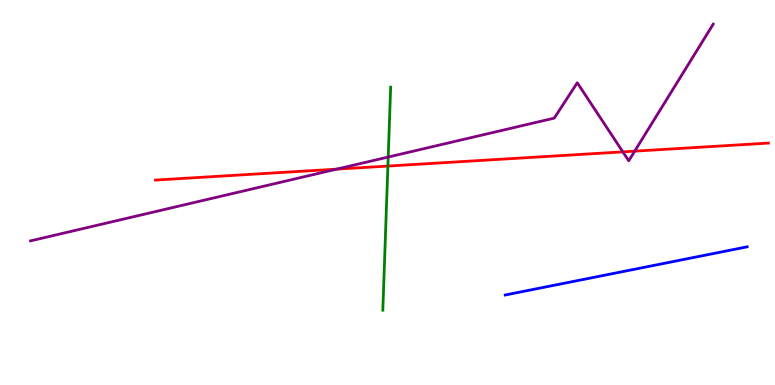[{'lines': ['blue', 'red'], 'intersections': []}, {'lines': ['green', 'red'], 'intersections': [{'x': 5.01, 'y': 5.69}]}, {'lines': ['purple', 'red'], 'intersections': [{'x': 4.34, 'y': 5.61}, {'x': 8.04, 'y': 6.06}, {'x': 8.19, 'y': 6.07}]}, {'lines': ['blue', 'green'], 'intersections': []}, {'lines': ['blue', 'purple'], 'intersections': []}, {'lines': ['green', 'purple'], 'intersections': [{'x': 5.01, 'y': 5.92}]}]